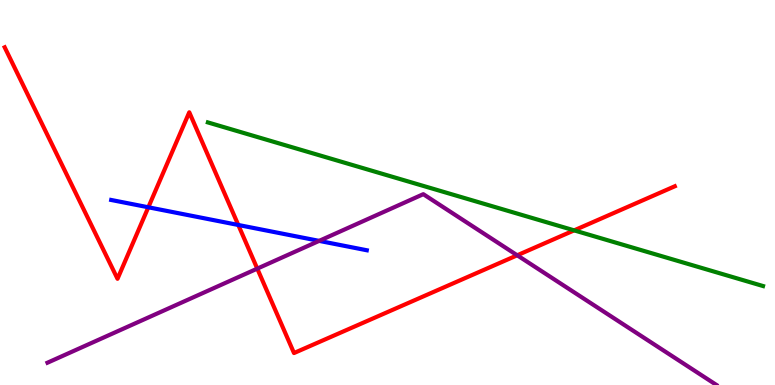[{'lines': ['blue', 'red'], 'intersections': [{'x': 1.91, 'y': 4.62}, {'x': 3.07, 'y': 4.16}]}, {'lines': ['green', 'red'], 'intersections': [{'x': 7.41, 'y': 4.02}]}, {'lines': ['purple', 'red'], 'intersections': [{'x': 3.32, 'y': 3.02}, {'x': 6.67, 'y': 3.37}]}, {'lines': ['blue', 'green'], 'intersections': []}, {'lines': ['blue', 'purple'], 'intersections': [{'x': 4.12, 'y': 3.74}]}, {'lines': ['green', 'purple'], 'intersections': []}]